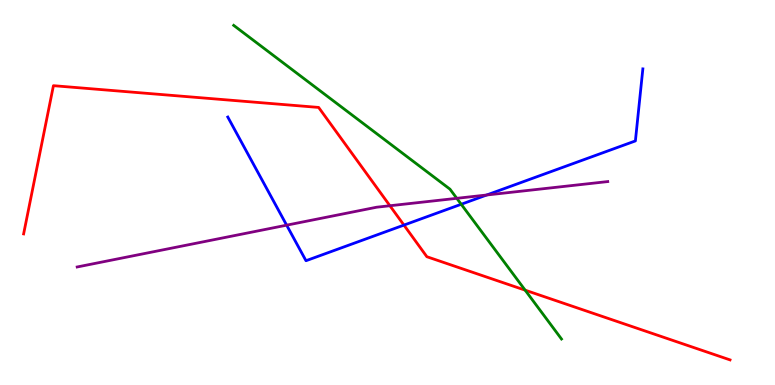[{'lines': ['blue', 'red'], 'intersections': [{'x': 5.21, 'y': 4.15}]}, {'lines': ['green', 'red'], 'intersections': [{'x': 6.78, 'y': 2.46}]}, {'lines': ['purple', 'red'], 'intersections': [{'x': 5.03, 'y': 4.66}]}, {'lines': ['blue', 'green'], 'intersections': [{'x': 5.95, 'y': 4.69}]}, {'lines': ['blue', 'purple'], 'intersections': [{'x': 3.7, 'y': 4.15}, {'x': 6.28, 'y': 4.93}]}, {'lines': ['green', 'purple'], 'intersections': [{'x': 5.89, 'y': 4.85}]}]